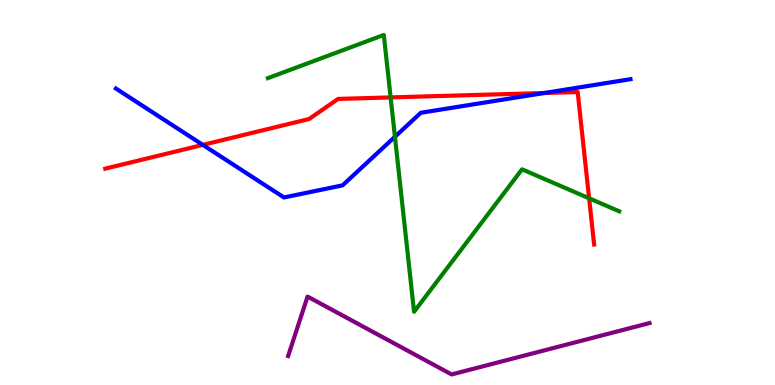[{'lines': ['blue', 'red'], 'intersections': [{'x': 2.62, 'y': 6.24}, {'x': 7.02, 'y': 7.58}]}, {'lines': ['green', 'red'], 'intersections': [{'x': 5.04, 'y': 7.47}, {'x': 7.6, 'y': 4.85}]}, {'lines': ['purple', 'red'], 'intersections': []}, {'lines': ['blue', 'green'], 'intersections': [{'x': 5.1, 'y': 6.45}]}, {'lines': ['blue', 'purple'], 'intersections': []}, {'lines': ['green', 'purple'], 'intersections': []}]